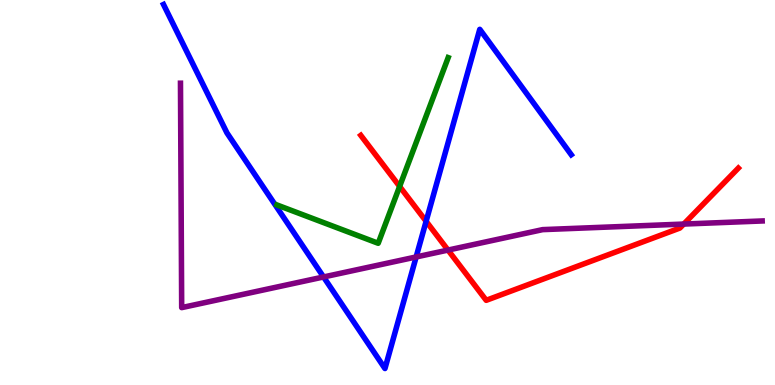[{'lines': ['blue', 'red'], 'intersections': [{'x': 5.5, 'y': 4.25}]}, {'lines': ['green', 'red'], 'intersections': [{'x': 5.16, 'y': 5.16}]}, {'lines': ['purple', 'red'], 'intersections': [{'x': 5.78, 'y': 3.5}, {'x': 8.82, 'y': 4.18}]}, {'lines': ['blue', 'green'], 'intersections': []}, {'lines': ['blue', 'purple'], 'intersections': [{'x': 4.17, 'y': 2.81}, {'x': 5.37, 'y': 3.33}]}, {'lines': ['green', 'purple'], 'intersections': []}]